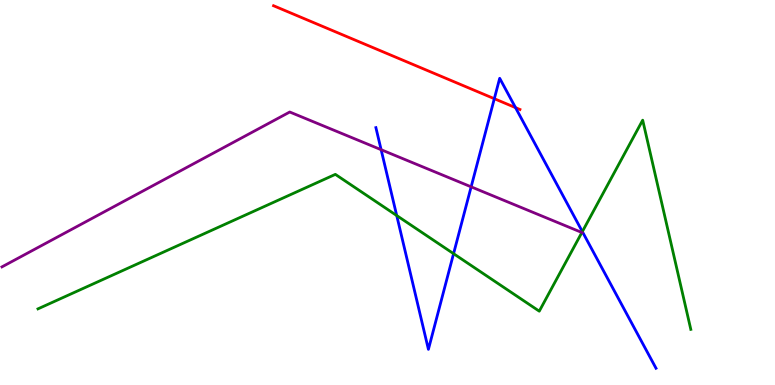[{'lines': ['blue', 'red'], 'intersections': [{'x': 6.38, 'y': 7.44}, {'x': 6.65, 'y': 7.2}]}, {'lines': ['green', 'red'], 'intersections': []}, {'lines': ['purple', 'red'], 'intersections': []}, {'lines': ['blue', 'green'], 'intersections': [{'x': 5.12, 'y': 4.4}, {'x': 5.85, 'y': 3.41}, {'x': 7.51, 'y': 3.98}]}, {'lines': ['blue', 'purple'], 'intersections': [{'x': 4.92, 'y': 6.11}, {'x': 6.08, 'y': 5.15}]}, {'lines': ['green', 'purple'], 'intersections': [{'x': 7.51, 'y': 3.96}]}]